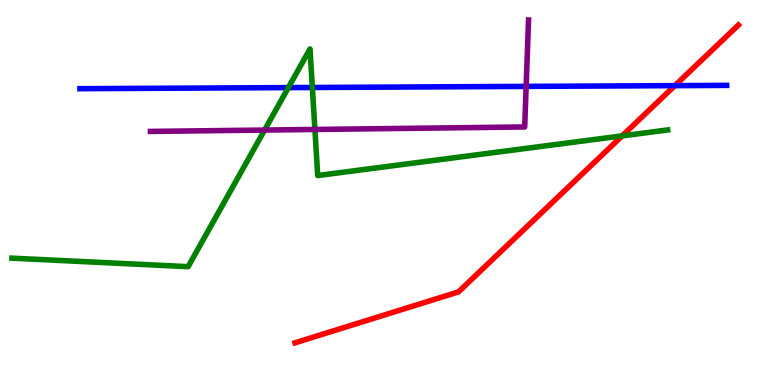[{'lines': ['blue', 'red'], 'intersections': [{'x': 8.71, 'y': 7.78}]}, {'lines': ['green', 'red'], 'intersections': [{'x': 8.03, 'y': 6.47}]}, {'lines': ['purple', 'red'], 'intersections': []}, {'lines': ['blue', 'green'], 'intersections': [{'x': 3.72, 'y': 7.72}, {'x': 4.03, 'y': 7.73}]}, {'lines': ['blue', 'purple'], 'intersections': [{'x': 6.79, 'y': 7.76}]}, {'lines': ['green', 'purple'], 'intersections': [{'x': 3.41, 'y': 6.62}, {'x': 4.06, 'y': 6.64}]}]